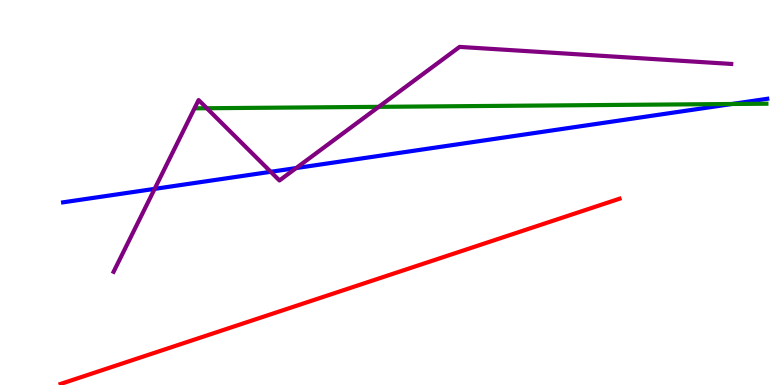[{'lines': ['blue', 'red'], 'intersections': []}, {'lines': ['green', 'red'], 'intersections': []}, {'lines': ['purple', 'red'], 'intersections': []}, {'lines': ['blue', 'green'], 'intersections': [{'x': 9.44, 'y': 7.3}]}, {'lines': ['blue', 'purple'], 'intersections': [{'x': 2.0, 'y': 5.09}, {'x': 3.49, 'y': 5.54}, {'x': 3.82, 'y': 5.63}]}, {'lines': ['green', 'purple'], 'intersections': [{'x': 2.67, 'y': 7.19}, {'x': 4.89, 'y': 7.22}]}]